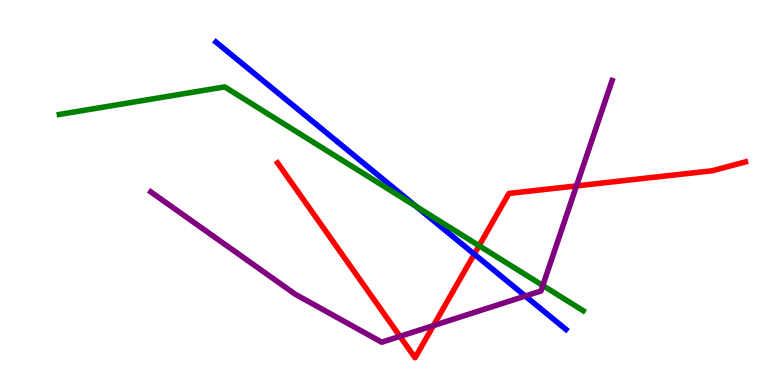[{'lines': ['blue', 'red'], 'intersections': [{'x': 6.12, 'y': 3.4}]}, {'lines': ['green', 'red'], 'intersections': [{'x': 6.18, 'y': 3.62}]}, {'lines': ['purple', 'red'], 'intersections': [{'x': 5.16, 'y': 1.26}, {'x': 5.59, 'y': 1.54}, {'x': 7.44, 'y': 5.17}]}, {'lines': ['blue', 'green'], 'intersections': [{'x': 5.37, 'y': 4.64}]}, {'lines': ['blue', 'purple'], 'intersections': [{'x': 6.78, 'y': 2.31}]}, {'lines': ['green', 'purple'], 'intersections': [{'x': 7.0, 'y': 2.58}]}]